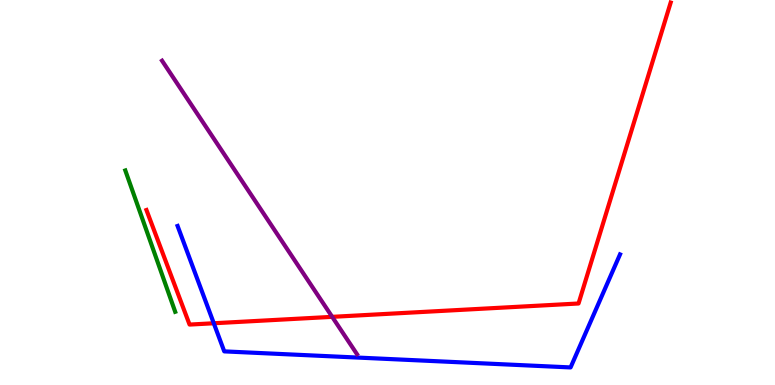[{'lines': ['blue', 'red'], 'intersections': [{'x': 2.76, 'y': 1.6}]}, {'lines': ['green', 'red'], 'intersections': []}, {'lines': ['purple', 'red'], 'intersections': [{'x': 4.29, 'y': 1.77}]}, {'lines': ['blue', 'green'], 'intersections': []}, {'lines': ['blue', 'purple'], 'intersections': []}, {'lines': ['green', 'purple'], 'intersections': []}]